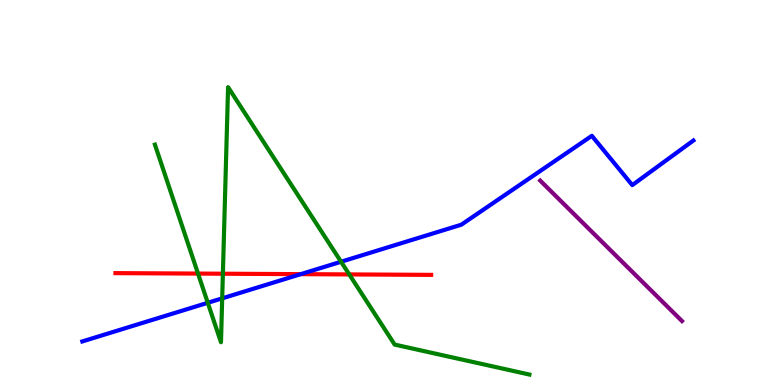[{'lines': ['blue', 'red'], 'intersections': [{'x': 3.88, 'y': 2.88}]}, {'lines': ['green', 'red'], 'intersections': [{'x': 2.56, 'y': 2.89}, {'x': 2.88, 'y': 2.89}, {'x': 4.51, 'y': 2.87}]}, {'lines': ['purple', 'red'], 'intersections': []}, {'lines': ['blue', 'green'], 'intersections': [{'x': 2.68, 'y': 2.14}, {'x': 2.87, 'y': 2.25}, {'x': 4.4, 'y': 3.2}]}, {'lines': ['blue', 'purple'], 'intersections': []}, {'lines': ['green', 'purple'], 'intersections': []}]